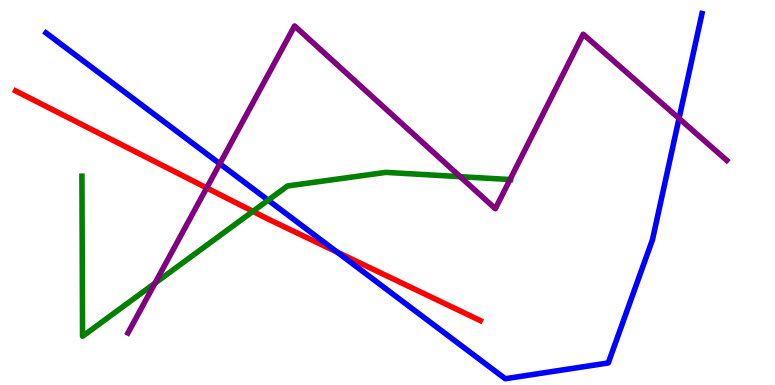[{'lines': ['blue', 'red'], 'intersections': [{'x': 4.35, 'y': 3.45}]}, {'lines': ['green', 'red'], 'intersections': [{'x': 3.26, 'y': 4.51}]}, {'lines': ['purple', 'red'], 'intersections': [{'x': 2.67, 'y': 5.12}]}, {'lines': ['blue', 'green'], 'intersections': [{'x': 3.46, 'y': 4.8}]}, {'lines': ['blue', 'purple'], 'intersections': [{'x': 2.84, 'y': 5.75}, {'x': 8.76, 'y': 6.92}]}, {'lines': ['green', 'purple'], 'intersections': [{'x': 2.0, 'y': 2.65}, {'x': 5.94, 'y': 5.41}, {'x': 6.58, 'y': 5.34}]}]